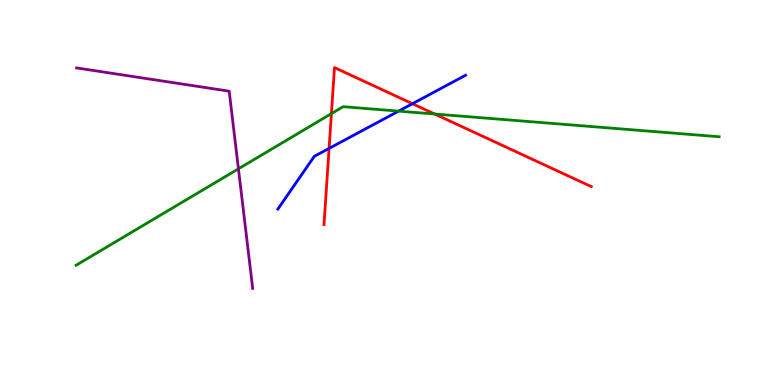[{'lines': ['blue', 'red'], 'intersections': [{'x': 4.25, 'y': 6.15}, {'x': 5.32, 'y': 7.31}]}, {'lines': ['green', 'red'], 'intersections': [{'x': 4.28, 'y': 7.05}, {'x': 5.61, 'y': 7.04}]}, {'lines': ['purple', 'red'], 'intersections': []}, {'lines': ['blue', 'green'], 'intersections': [{'x': 5.14, 'y': 7.11}]}, {'lines': ['blue', 'purple'], 'intersections': []}, {'lines': ['green', 'purple'], 'intersections': [{'x': 3.08, 'y': 5.61}]}]